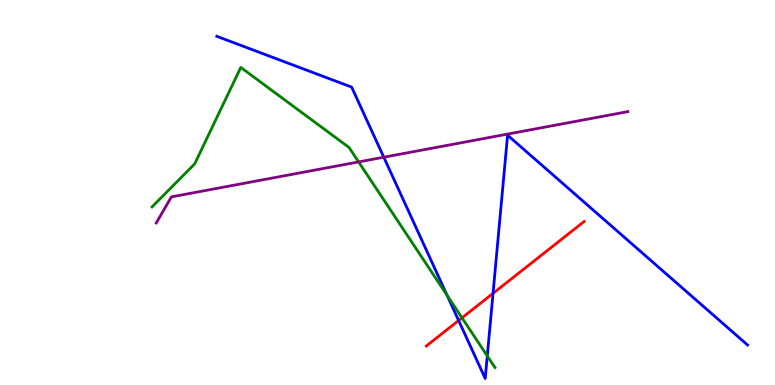[{'lines': ['blue', 'red'], 'intersections': [{'x': 5.92, 'y': 1.68}, {'x': 6.36, 'y': 2.38}]}, {'lines': ['green', 'red'], 'intersections': [{'x': 5.96, 'y': 1.74}]}, {'lines': ['purple', 'red'], 'intersections': []}, {'lines': ['blue', 'green'], 'intersections': [{'x': 5.77, 'y': 2.33}, {'x': 6.29, 'y': 0.754}]}, {'lines': ['blue', 'purple'], 'intersections': [{'x': 4.95, 'y': 5.92}]}, {'lines': ['green', 'purple'], 'intersections': [{'x': 4.63, 'y': 5.79}]}]